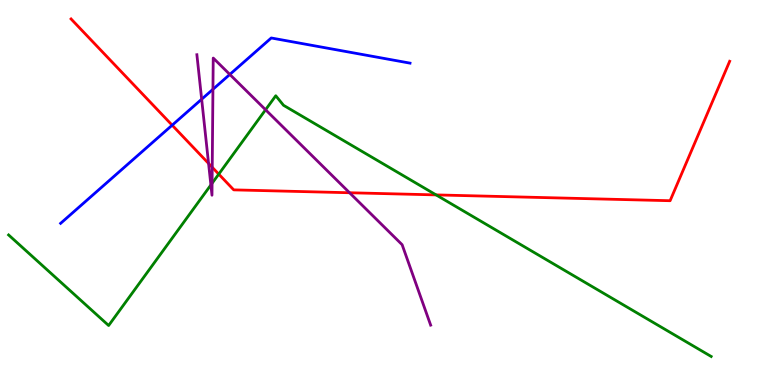[{'lines': ['blue', 'red'], 'intersections': [{'x': 2.22, 'y': 6.75}]}, {'lines': ['green', 'red'], 'intersections': [{'x': 2.82, 'y': 5.48}, {'x': 5.63, 'y': 4.94}]}, {'lines': ['purple', 'red'], 'intersections': [{'x': 2.69, 'y': 5.75}, {'x': 2.74, 'y': 5.65}, {'x': 4.51, 'y': 4.99}]}, {'lines': ['blue', 'green'], 'intersections': []}, {'lines': ['blue', 'purple'], 'intersections': [{'x': 2.6, 'y': 7.42}, {'x': 2.75, 'y': 7.68}, {'x': 2.97, 'y': 8.07}]}, {'lines': ['green', 'purple'], 'intersections': [{'x': 2.72, 'y': 5.2}, {'x': 2.74, 'y': 5.24}, {'x': 3.43, 'y': 7.15}]}]